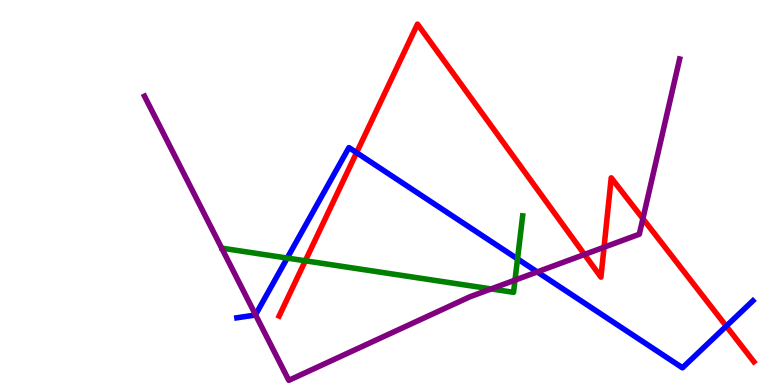[{'lines': ['blue', 'red'], 'intersections': [{'x': 4.6, 'y': 6.04}, {'x': 9.37, 'y': 1.53}]}, {'lines': ['green', 'red'], 'intersections': [{'x': 3.94, 'y': 3.23}]}, {'lines': ['purple', 'red'], 'intersections': [{'x': 7.54, 'y': 3.39}, {'x': 7.79, 'y': 3.58}, {'x': 8.3, 'y': 4.32}]}, {'lines': ['blue', 'green'], 'intersections': [{'x': 3.71, 'y': 3.3}, {'x': 6.68, 'y': 3.28}]}, {'lines': ['blue', 'purple'], 'intersections': [{'x': 3.3, 'y': 1.82}, {'x': 6.93, 'y': 2.94}]}, {'lines': ['green', 'purple'], 'intersections': [{'x': 6.34, 'y': 2.5}, {'x': 6.65, 'y': 2.72}]}]